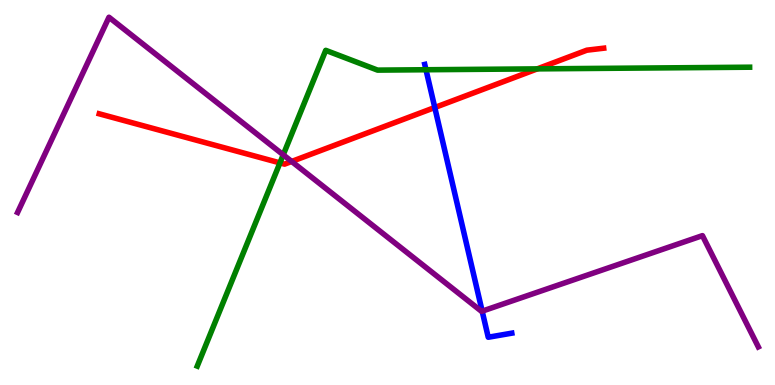[{'lines': ['blue', 'red'], 'intersections': [{'x': 5.61, 'y': 7.21}]}, {'lines': ['green', 'red'], 'intersections': [{'x': 3.61, 'y': 5.77}, {'x': 6.93, 'y': 8.21}]}, {'lines': ['purple', 'red'], 'intersections': [{'x': 3.76, 'y': 5.81}]}, {'lines': ['blue', 'green'], 'intersections': [{'x': 5.5, 'y': 8.19}]}, {'lines': ['blue', 'purple'], 'intersections': [{'x': 6.22, 'y': 1.92}]}, {'lines': ['green', 'purple'], 'intersections': [{'x': 3.65, 'y': 5.98}]}]